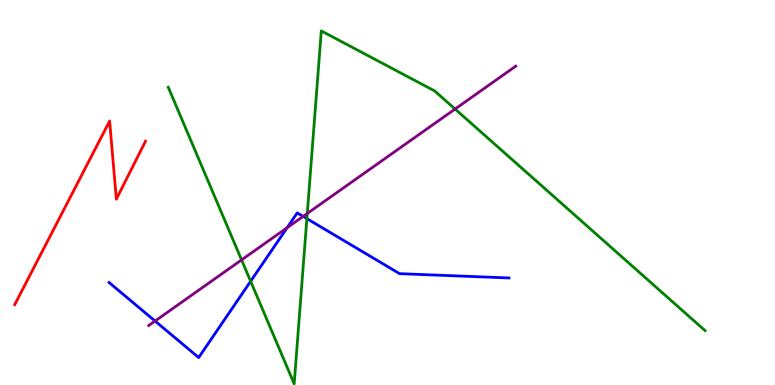[{'lines': ['blue', 'red'], 'intersections': []}, {'lines': ['green', 'red'], 'intersections': []}, {'lines': ['purple', 'red'], 'intersections': []}, {'lines': ['blue', 'green'], 'intersections': [{'x': 3.23, 'y': 2.69}, {'x': 3.96, 'y': 4.32}]}, {'lines': ['blue', 'purple'], 'intersections': [{'x': 2.0, 'y': 1.66}, {'x': 3.7, 'y': 4.09}, {'x': 3.91, 'y': 4.38}]}, {'lines': ['green', 'purple'], 'intersections': [{'x': 3.12, 'y': 3.25}, {'x': 3.96, 'y': 4.46}, {'x': 5.87, 'y': 7.17}]}]